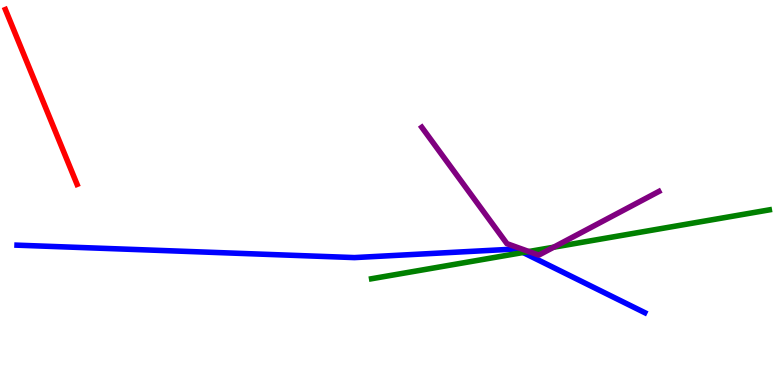[{'lines': ['blue', 'red'], 'intersections': []}, {'lines': ['green', 'red'], 'intersections': []}, {'lines': ['purple', 'red'], 'intersections': []}, {'lines': ['blue', 'green'], 'intersections': [{'x': 6.75, 'y': 3.44}]}, {'lines': ['blue', 'purple'], 'intersections': []}, {'lines': ['green', 'purple'], 'intersections': [{'x': 6.82, 'y': 3.47}, {'x': 7.14, 'y': 3.58}]}]